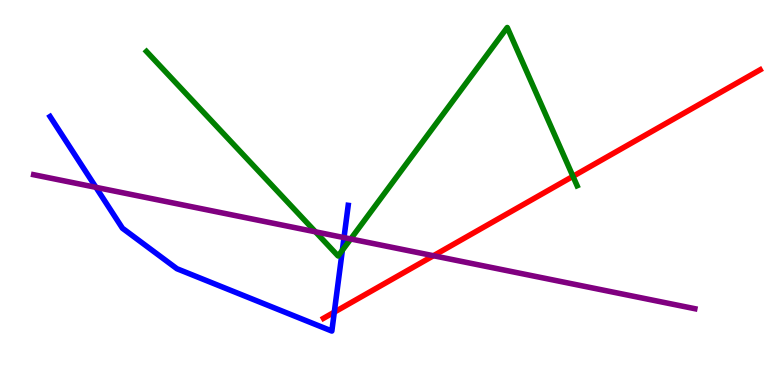[{'lines': ['blue', 'red'], 'intersections': [{'x': 4.31, 'y': 1.89}]}, {'lines': ['green', 'red'], 'intersections': [{'x': 7.39, 'y': 5.42}]}, {'lines': ['purple', 'red'], 'intersections': [{'x': 5.59, 'y': 3.36}]}, {'lines': ['blue', 'green'], 'intersections': [{'x': 4.42, 'y': 3.5}]}, {'lines': ['blue', 'purple'], 'intersections': [{'x': 1.24, 'y': 5.13}, {'x': 4.44, 'y': 3.83}]}, {'lines': ['green', 'purple'], 'intersections': [{'x': 4.07, 'y': 3.98}, {'x': 4.53, 'y': 3.79}]}]